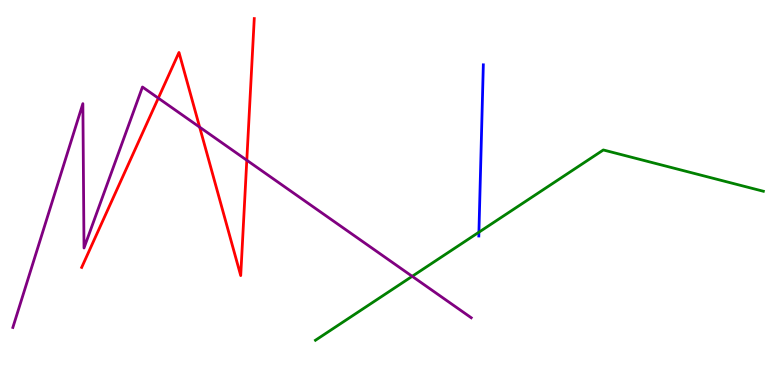[{'lines': ['blue', 'red'], 'intersections': []}, {'lines': ['green', 'red'], 'intersections': []}, {'lines': ['purple', 'red'], 'intersections': [{'x': 2.04, 'y': 7.45}, {'x': 2.58, 'y': 6.7}, {'x': 3.18, 'y': 5.84}]}, {'lines': ['blue', 'green'], 'intersections': [{'x': 6.18, 'y': 3.97}]}, {'lines': ['blue', 'purple'], 'intersections': []}, {'lines': ['green', 'purple'], 'intersections': [{'x': 5.32, 'y': 2.82}]}]